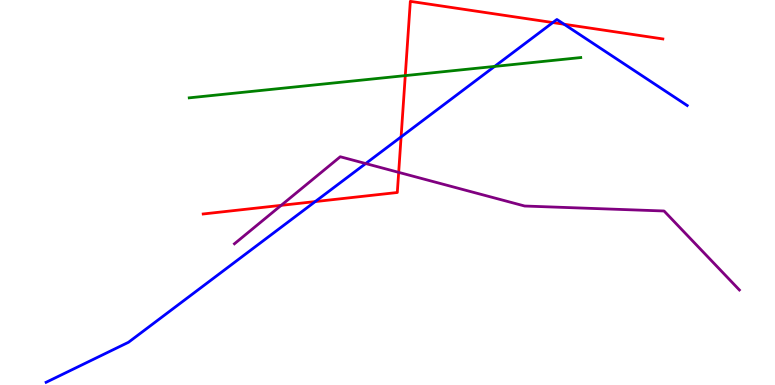[{'lines': ['blue', 'red'], 'intersections': [{'x': 4.07, 'y': 4.76}, {'x': 5.18, 'y': 6.44}, {'x': 7.13, 'y': 9.41}, {'x': 7.28, 'y': 9.37}]}, {'lines': ['green', 'red'], 'intersections': [{'x': 5.23, 'y': 8.04}]}, {'lines': ['purple', 'red'], 'intersections': [{'x': 3.63, 'y': 4.67}, {'x': 5.14, 'y': 5.52}]}, {'lines': ['blue', 'green'], 'intersections': [{'x': 6.38, 'y': 8.27}]}, {'lines': ['blue', 'purple'], 'intersections': [{'x': 4.72, 'y': 5.75}]}, {'lines': ['green', 'purple'], 'intersections': []}]